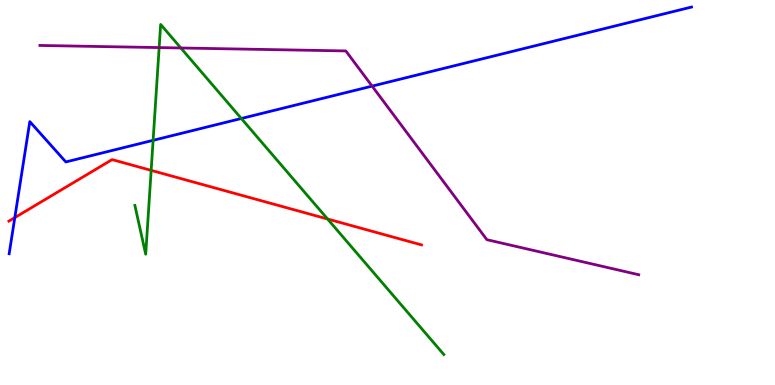[{'lines': ['blue', 'red'], 'intersections': [{'x': 0.191, 'y': 4.35}]}, {'lines': ['green', 'red'], 'intersections': [{'x': 1.95, 'y': 5.57}, {'x': 4.23, 'y': 4.31}]}, {'lines': ['purple', 'red'], 'intersections': []}, {'lines': ['blue', 'green'], 'intersections': [{'x': 1.98, 'y': 6.36}, {'x': 3.11, 'y': 6.92}]}, {'lines': ['blue', 'purple'], 'intersections': [{'x': 4.8, 'y': 7.76}]}, {'lines': ['green', 'purple'], 'intersections': [{'x': 2.05, 'y': 8.76}, {'x': 2.33, 'y': 8.75}]}]